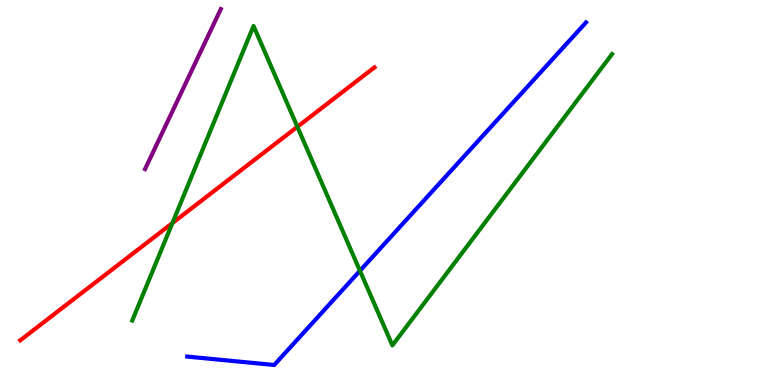[{'lines': ['blue', 'red'], 'intersections': []}, {'lines': ['green', 'red'], 'intersections': [{'x': 2.22, 'y': 4.2}, {'x': 3.84, 'y': 6.71}]}, {'lines': ['purple', 'red'], 'intersections': []}, {'lines': ['blue', 'green'], 'intersections': [{'x': 4.64, 'y': 2.97}]}, {'lines': ['blue', 'purple'], 'intersections': []}, {'lines': ['green', 'purple'], 'intersections': []}]